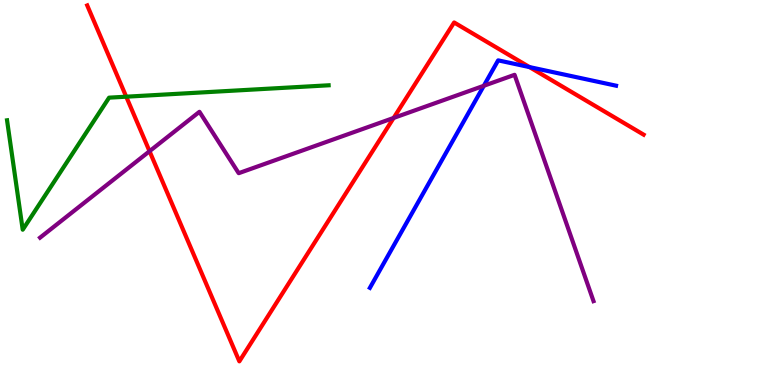[{'lines': ['blue', 'red'], 'intersections': [{'x': 6.83, 'y': 8.26}]}, {'lines': ['green', 'red'], 'intersections': [{'x': 1.63, 'y': 7.49}]}, {'lines': ['purple', 'red'], 'intersections': [{'x': 1.93, 'y': 6.07}, {'x': 5.08, 'y': 6.94}]}, {'lines': ['blue', 'green'], 'intersections': []}, {'lines': ['blue', 'purple'], 'intersections': [{'x': 6.24, 'y': 7.77}]}, {'lines': ['green', 'purple'], 'intersections': []}]